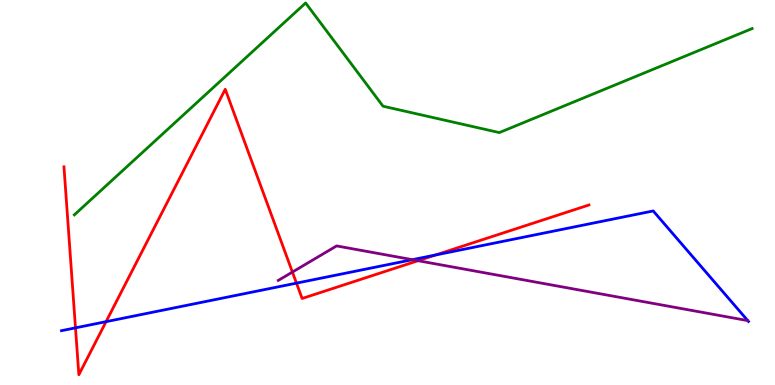[{'lines': ['blue', 'red'], 'intersections': [{'x': 0.974, 'y': 1.48}, {'x': 1.37, 'y': 1.65}, {'x': 3.83, 'y': 2.65}, {'x': 5.62, 'y': 3.38}]}, {'lines': ['green', 'red'], 'intersections': []}, {'lines': ['purple', 'red'], 'intersections': [{'x': 3.77, 'y': 2.93}, {'x': 5.39, 'y': 3.23}]}, {'lines': ['blue', 'green'], 'intersections': []}, {'lines': ['blue', 'purple'], 'intersections': [{'x': 5.32, 'y': 3.26}]}, {'lines': ['green', 'purple'], 'intersections': []}]